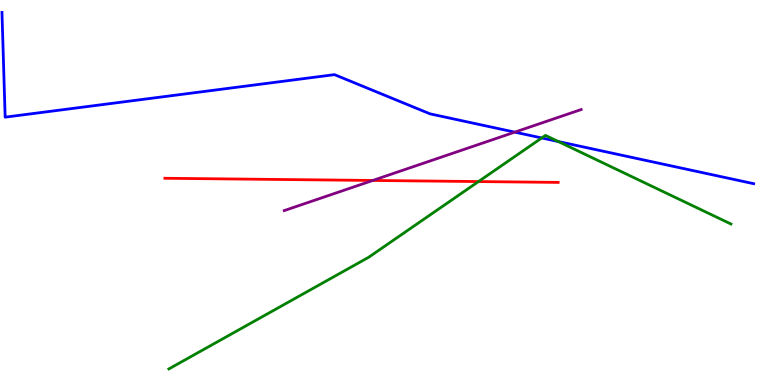[{'lines': ['blue', 'red'], 'intersections': []}, {'lines': ['green', 'red'], 'intersections': [{'x': 6.17, 'y': 5.28}]}, {'lines': ['purple', 'red'], 'intersections': [{'x': 4.81, 'y': 5.31}]}, {'lines': ['blue', 'green'], 'intersections': [{'x': 6.99, 'y': 6.42}, {'x': 7.2, 'y': 6.32}]}, {'lines': ['blue', 'purple'], 'intersections': [{'x': 6.64, 'y': 6.57}]}, {'lines': ['green', 'purple'], 'intersections': []}]